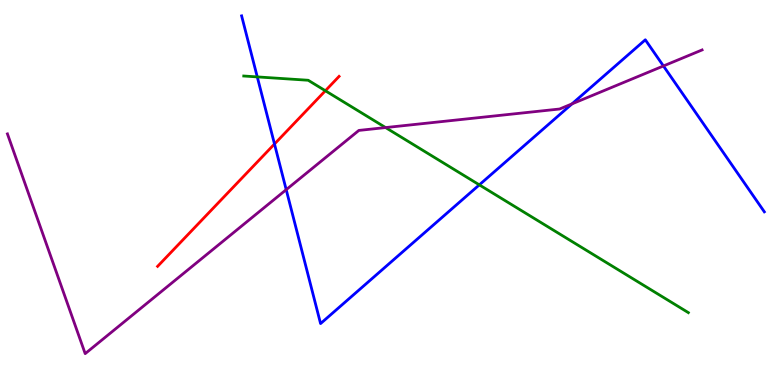[{'lines': ['blue', 'red'], 'intersections': [{'x': 3.54, 'y': 6.26}]}, {'lines': ['green', 'red'], 'intersections': [{'x': 4.2, 'y': 7.64}]}, {'lines': ['purple', 'red'], 'intersections': []}, {'lines': ['blue', 'green'], 'intersections': [{'x': 3.32, 'y': 8.0}, {'x': 6.18, 'y': 5.2}]}, {'lines': ['blue', 'purple'], 'intersections': [{'x': 3.69, 'y': 5.07}, {'x': 7.38, 'y': 7.3}, {'x': 8.56, 'y': 8.29}]}, {'lines': ['green', 'purple'], 'intersections': [{'x': 4.98, 'y': 6.69}]}]